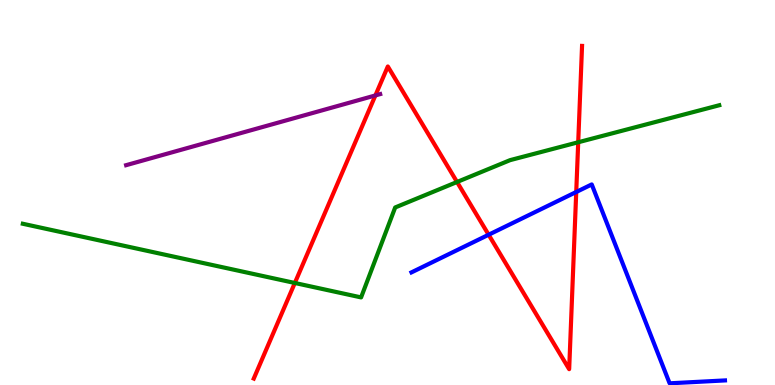[{'lines': ['blue', 'red'], 'intersections': [{'x': 6.3, 'y': 3.9}, {'x': 7.44, 'y': 5.01}]}, {'lines': ['green', 'red'], 'intersections': [{'x': 3.8, 'y': 2.65}, {'x': 5.9, 'y': 5.27}, {'x': 7.46, 'y': 6.3}]}, {'lines': ['purple', 'red'], 'intersections': [{'x': 4.84, 'y': 7.52}]}, {'lines': ['blue', 'green'], 'intersections': []}, {'lines': ['blue', 'purple'], 'intersections': []}, {'lines': ['green', 'purple'], 'intersections': []}]